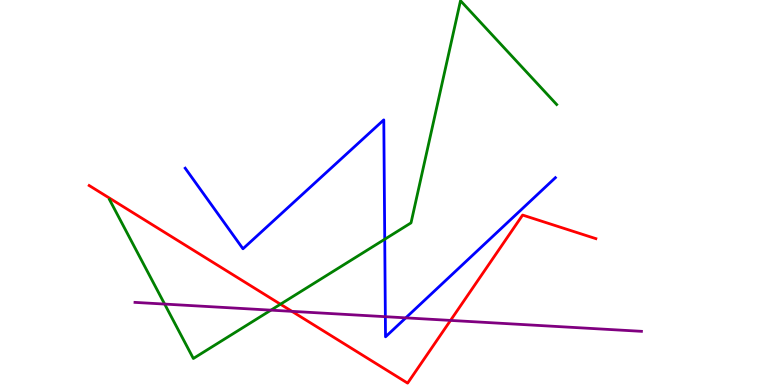[{'lines': ['blue', 'red'], 'intersections': []}, {'lines': ['green', 'red'], 'intersections': [{'x': 3.62, 'y': 2.1}]}, {'lines': ['purple', 'red'], 'intersections': [{'x': 3.77, 'y': 1.91}, {'x': 5.81, 'y': 1.68}]}, {'lines': ['blue', 'green'], 'intersections': [{'x': 4.96, 'y': 3.79}]}, {'lines': ['blue', 'purple'], 'intersections': [{'x': 4.97, 'y': 1.77}, {'x': 5.24, 'y': 1.74}]}, {'lines': ['green', 'purple'], 'intersections': [{'x': 2.12, 'y': 2.1}, {'x': 3.5, 'y': 1.94}]}]